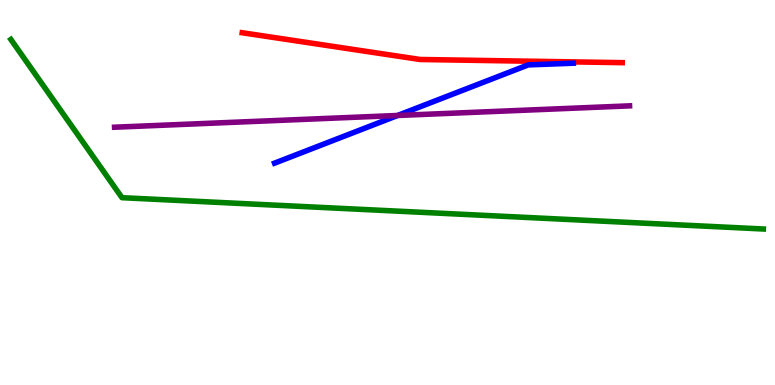[{'lines': ['blue', 'red'], 'intersections': []}, {'lines': ['green', 'red'], 'intersections': []}, {'lines': ['purple', 'red'], 'intersections': []}, {'lines': ['blue', 'green'], 'intersections': []}, {'lines': ['blue', 'purple'], 'intersections': [{'x': 5.13, 'y': 7.0}]}, {'lines': ['green', 'purple'], 'intersections': []}]